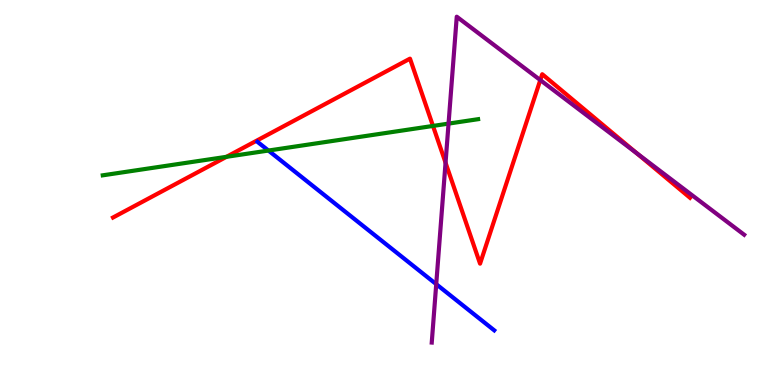[{'lines': ['blue', 'red'], 'intersections': []}, {'lines': ['green', 'red'], 'intersections': [{'x': 2.92, 'y': 5.93}, {'x': 5.59, 'y': 6.73}]}, {'lines': ['purple', 'red'], 'intersections': [{'x': 5.75, 'y': 5.77}, {'x': 6.97, 'y': 7.92}, {'x': 8.22, 'y': 6.02}]}, {'lines': ['blue', 'green'], 'intersections': [{'x': 3.46, 'y': 6.09}]}, {'lines': ['blue', 'purple'], 'intersections': [{'x': 5.63, 'y': 2.62}]}, {'lines': ['green', 'purple'], 'intersections': [{'x': 5.79, 'y': 6.79}]}]